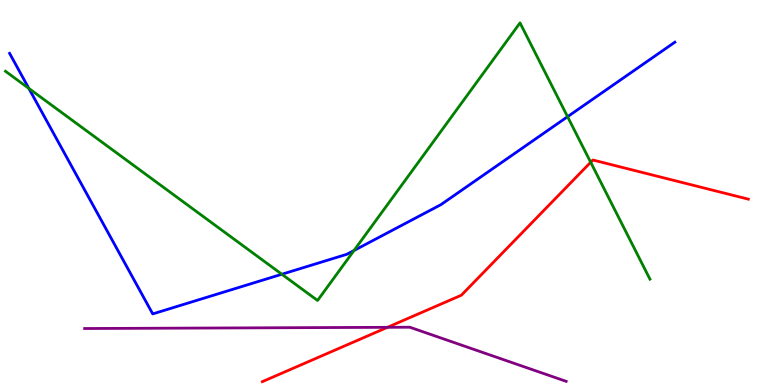[{'lines': ['blue', 'red'], 'intersections': []}, {'lines': ['green', 'red'], 'intersections': [{'x': 7.62, 'y': 5.79}]}, {'lines': ['purple', 'red'], 'intersections': [{'x': 5.0, 'y': 1.5}]}, {'lines': ['blue', 'green'], 'intersections': [{'x': 0.373, 'y': 7.7}, {'x': 3.64, 'y': 2.88}, {'x': 4.57, 'y': 3.49}, {'x': 7.32, 'y': 6.97}]}, {'lines': ['blue', 'purple'], 'intersections': []}, {'lines': ['green', 'purple'], 'intersections': []}]